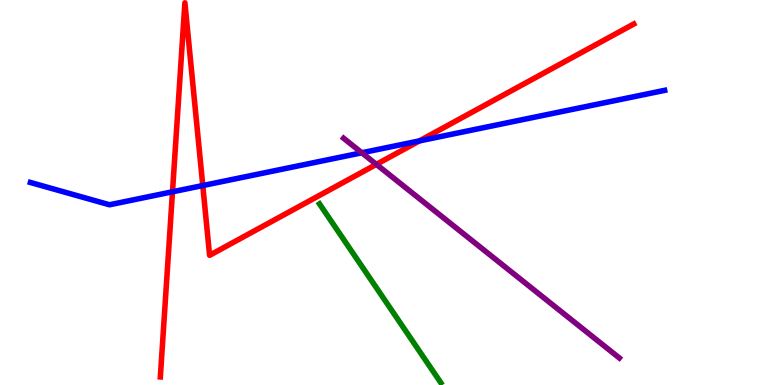[{'lines': ['blue', 'red'], 'intersections': [{'x': 2.23, 'y': 5.02}, {'x': 2.62, 'y': 5.18}, {'x': 5.41, 'y': 6.34}]}, {'lines': ['green', 'red'], 'intersections': []}, {'lines': ['purple', 'red'], 'intersections': [{'x': 4.86, 'y': 5.73}]}, {'lines': ['blue', 'green'], 'intersections': []}, {'lines': ['blue', 'purple'], 'intersections': [{'x': 4.67, 'y': 6.03}]}, {'lines': ['green', 'purple'], 'intersections': []}]